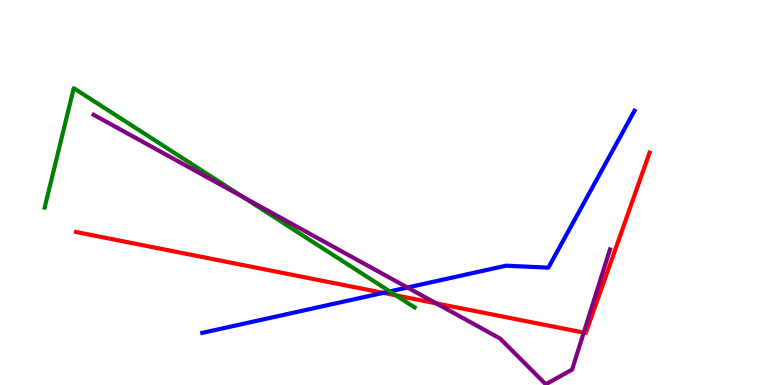[{'lines': ['blue', 'red'], 'intersections': [{'x': 4.95, 'y': 2.39}]}, {'lines': ['green', 'red'], 'intersections': [{'x': 5.11, 'y': 2.33}]}, {'lines': ['purple', 'red'], 'intersections': [{'x': 5.63, 'y': 2.12}, {'x': 7.53, 'y': 1.36}]}, {'lines': ['blue', 'green'], 'intersections': [{'x': 5.03, 'y': 2.43}]}, {'lines': ['blue', 'purple'], 'intersections': [{'x': 5.26, 'y': 2.53}]}, {'lines': ['green', 'purple'], 'intersections': [{'x': 3.13, 'y': 4.89}]}]